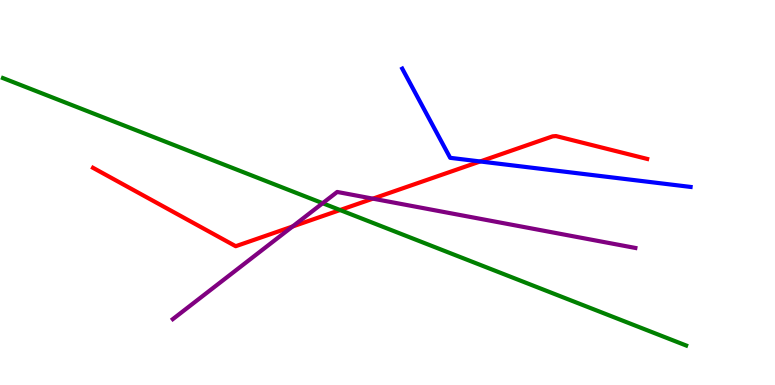[{'lines': ['blue', 'red'], 'intersections': [{'x': 6.2, 'y': 5.81}]}, {'lines': ['green', 'red'], 'intersections': [{'x': 4.39, 'y': 4.54}]}, {'lines': ['purple', 'red'], 'intersections': [{'x': 3.77, 'y': 4.12}, {'x': 4.81, 'y': 4.84}]}, {'lines': ['blue', 'green'], 'intersections': []}, {'lines': ['blue', 'purple'], 'intersections': []}, {'lines': ['green', 'purple'], 'intersections': [{'x': 4.16, 'y': 4.72}]}]